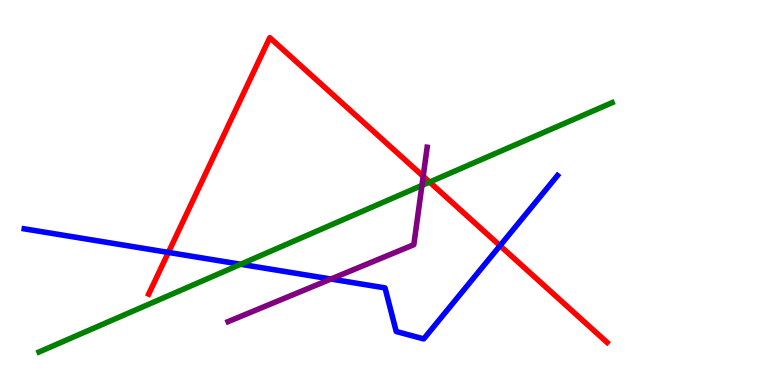[{'lines': ['blue', 'red'], 'intersections': [{'x': 2.17, 'y': 3.44}, {'x': 6.45, 'y': 3.62}]}, {'lines': ['green', 'red'], 'intersections': [{'x': 5.54, 'y': 5.27}]}, {'lines': ['purple', 'red'], 'intersections': [{'x': 5.46, 'y': 5.42}]}, {'lines': ['blue', 'green'], 'intersections': [{'x': 3.11, 'y': 3.14}]}, {'lines': ['blue', 'purple'], 'intersections': [{'x': 4.27, 'y': 2.75}]}, {'lines': ['green', 'purple'], 'intersections': [{'x': 5.44, 'y': 5.18}]}]